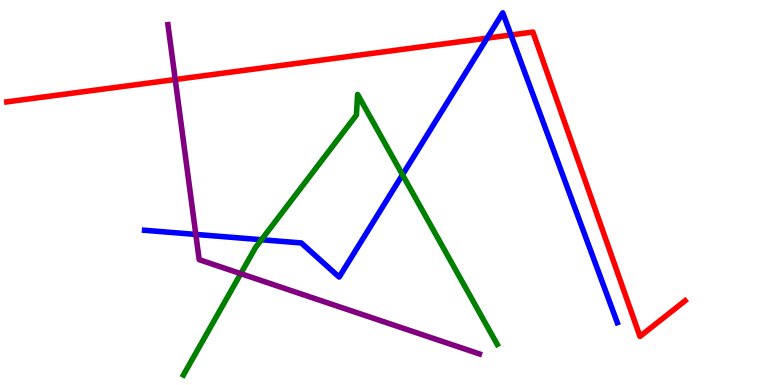[{'lines': ['blue', 'red'], 'intersections': [{'x': 6.29, 'y': 9.01}, {'x': 6.59, 'y': 9.09}]}, {'lines': ['green', 'red'], 'intersections': []}, {'lines': ['purple', 'red'], 'intersections': [{'x': 2.26, 'y': 7.93}]}, {'lines': ['blue', 'green'], 'intersections': [{'x': 3.37, 'y': 3.77}, {'x': 5.19, 'y': 5.46}]}, {'lines': ['blue', 'purple'], 'intersections': [{'x': 2.53, 'y': 3.91}]}, {'lines': ['green', 'purple'], 'intersections': [{'x': 3.11, 'y': 2.89}]}]